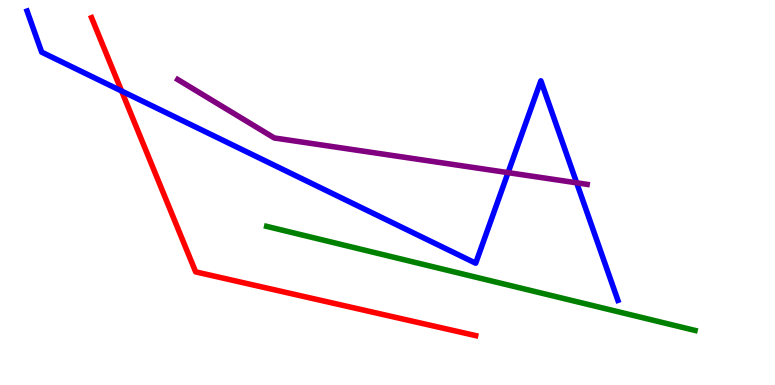[{'lines': ['blue', 'red'], 'intersections': [{'x': 1.57, 'y': 7.64}]}, {'lines': ['green', 'red'], 'intersections': []}, {'lines': ['purple', 'red'], 'intersections': []}, {'lines': ['blue', 'green'], 'intersections': []}, {'lines': ['blue', 'purple'], 'intersections': [{'x': 6.56, 'y': 5.52}, {'x': 7.44, 'y': 5.25}]}, {'lines': ['green', 'purple'], 'intersections': []}]